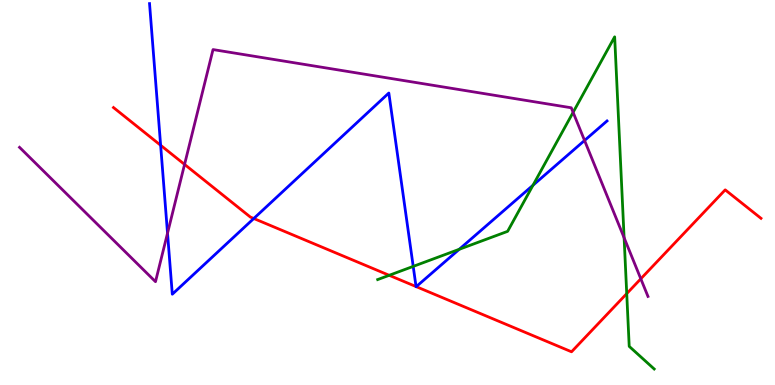[{'lines': ['blue', 'red'], 'intersections': [{'x': 2.07, 'y': 6.23}, {'x': 3.27, 'y': 4.32}, {'x': 5.37, 'y': 2.56}, {'x': 5.37, 'y': 2.55}]}, {'lines': ['green', 'red'], 'intersections': [{'x': 5.02, 'y': 2.85}, {'x': 8.09, 'y': 2.37}]}, {'lines': ['purple', 'red'], 'intersections': [{'x': 2.38, 'y': 5.73}, {'x': 8.27, 'y': 2.76}]}, {'lines': ['blue', 'green'], 'intersections': [{'x': 5.33, 'y': 3.08}, {'x': 5.93, 'y': 3.52}, {'x': 6.88, 'y': 5.19}]}, {'lines': ['blue', 'purple'], 'intersections': [{'x': 2.16, 'y': 3.94}, {'x': 7.54, 'y': 6.35}]}, {'lines': ['green', 'purple'], 'intersections': [{'x': 7.4, 'y': 7.08}, {'x': 8.05, 'y': 3.83}]}]